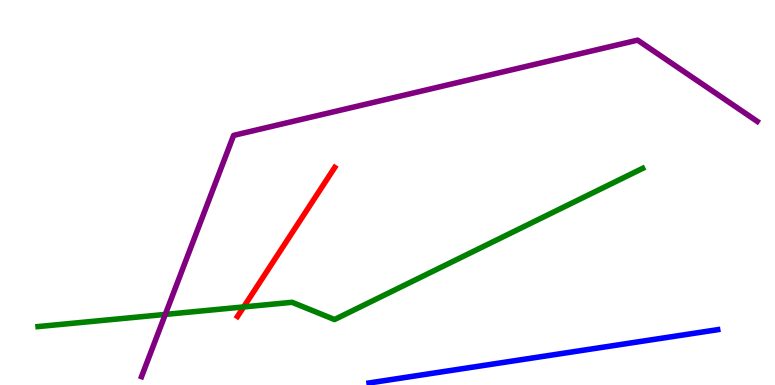[{'lines': ['blue', 'red'], 'intersections': []}, {'lines': ['green', 'red'], 'intersections': [{'x': 3.14, 'y': 2.03}]}, {'lines': ['purple', 'red'], 'intersections': []}, {'lines': ['blue', 'green'], 'intersections': []}, {'lines': ['blue', 'purple'], 'intersections': []}, {'lines': ['green', 'purple'], 'intersections': [{'x': 2.13, 'y': 1.83}]}]